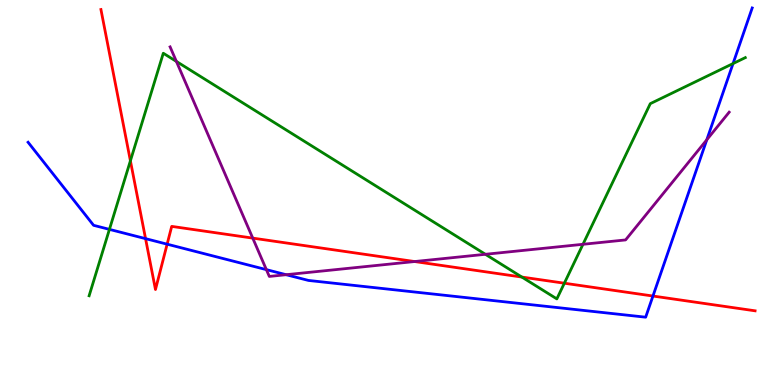[{'lines': ['blue', 'red'], 'intersections': [{'x': 1.88, 'y': 3.8}, {'x': 2.16, 'y': 3.66}, {'x': 8.43, 'y': 2.31}]}, {'lines': ['green', 'red'], 'intersections': [{'x': 1.68, 'y': 5.82}, {'x': 6.73, 'y': 2.8}, {'x': 7.28, 'y': 2.64}]}, {'lines': ['purple', 'red'], 'intersections': [{'x': 3.26, 'y': 3.82}, {'x': 5.35, 'y': 3.21}]}, {'lines': ['blue', 'green'], 'intersections': [{'x': 1.41, 'y': 4.04}, {'x': 9.46, 'y': 8.35}]}, {'lines': ['blue', 'purple'], 'intersections': [{'x': 3.44, 'y': 3.0}, {'x': 3.69, 'y': 2.86}, {'x': 9.12, 'y': 6.37}]}, {'lines': ['green', 'purple'], 'intersections': [{'x': 2.28, 'y': 8.4}, {'x': 6.26, 'y': 3.4}, {'x': 7.52, 'y': 3.65}]}]